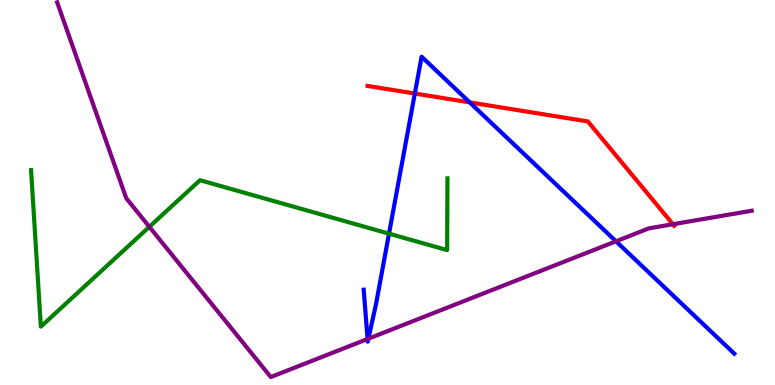[{'lines': ['blue', 'red'], 'intersections': [{'x': 5.35, 'y': 7.57}, {'x': 6.06, 'y': 7.34}]}, {'lines': ['green', 'red'], 'intersections': []}, {'lines': ['purple', 'red'], 'intersections': [{'x': 8.68, 'y': 4.18}]}, {'lines': ['blue', 'green'], 'intersections': [{'x': 5.02, 'y': 3.93}]}, {'lines': ['blue', 'purple'], 'intersections': [{'x': 4.74, 'y': 1.19}, {'x': 4.75, 'y': 1.2}, {'x': 7.95, 'y': 3.73}]}, {'lines': ['green', 'purple'], 'intersections': [{'x': 1.93, 'y': 4.11}]}]